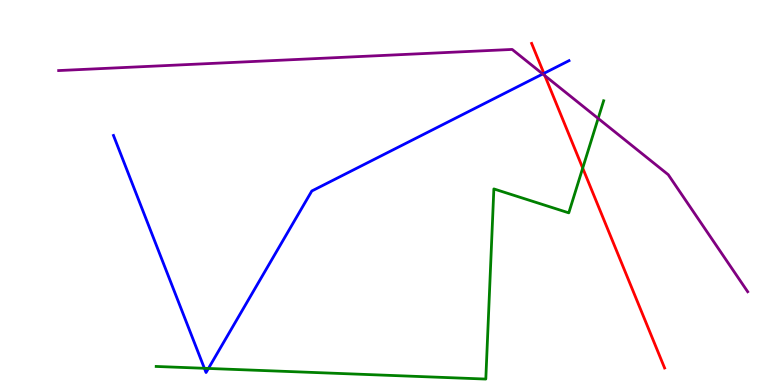[{'lines': ['blue', 'red'], 'intersections': [{'x': 7.02, 'y': 8.09}]}, {'lines': ['green', 'red'], 'intersections': [{'x': 7.52, 'y': 5.63}]}, {'lines': ['purple', 'red'], 'intersections': [{'x': 7.03, 'y': 8.03}]}, {'lines': ['blue', 'green'], 'intersections': [{'x': 2.64, 'y': 0.434}, {'x': 2.69, 'y': 0.43}]}, {'lines': ['blue', 'purple'], 'intersections': [{'x': 7.0, 'y': 8.08}]}, {'lines': ['green', 'purple'], 'intersections': [{'x': 7.72, 'y': 6.92}]}]